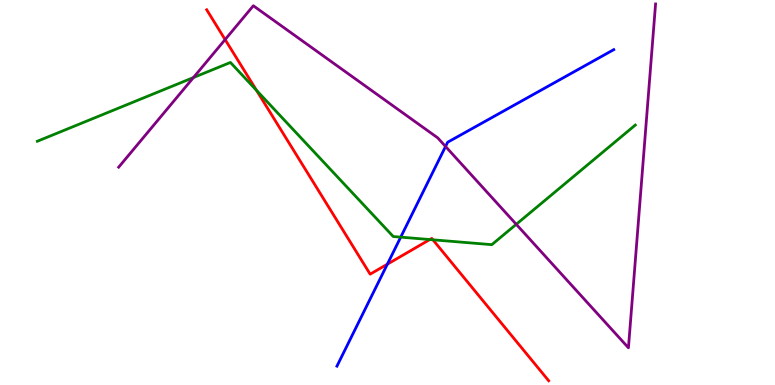[{'lines': ['blue', 'red'], 'intersections': [{'x': 5.0, 'y': 3.14}]}, {'lines': ['green', 'red'], 'intersections': [{'x': 3.31, 'y': 7.65}, {'x': 5.55, 'y': 3.78}, {'x': 5.59, 'y': 3.77}]}, {'lines': ['purple', 'red'], 'intersections': [{'x': 2.9, 'y': 8.97}]}, {'lines': ['blue', 'green'], 'intersections': [{'x': 5.17, 'y': 3.84}]}, {'lines': ['blue', 'purple'], 'intersections': [{'x': 5.75, 'y': 6.2}]}, {'lines': ['green', 'purple'], 'intersections': [{'x': 2.5, 'y': 7.99}, {'x': 6.66, 'y': 4.17}]}]